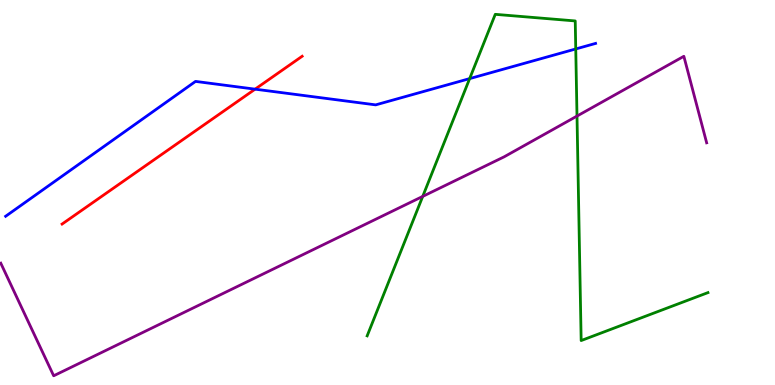[{'lines': ['blue', 'red'], 'intersections': [{'x': 3.29, 'y': 7.68}]}, {'lines': ['green', 'red'], 'intersections': []}, {'lines': ['purple', 'red'], 'intersections': []}, {'lines': ['blue', 'green'], 'intersections': [{'x': 6.06, 'y': 7.96}, {'x': 7.43, 'y': 8.73}]}, {'lines': ['blue', 'purple'], 'intersections': []}, {'lines': ['green', 'purple'], 'intersections': [{'x': 5.45, 'y': 4.9}, {'x': 7.45, 'y': 6.99}]}]